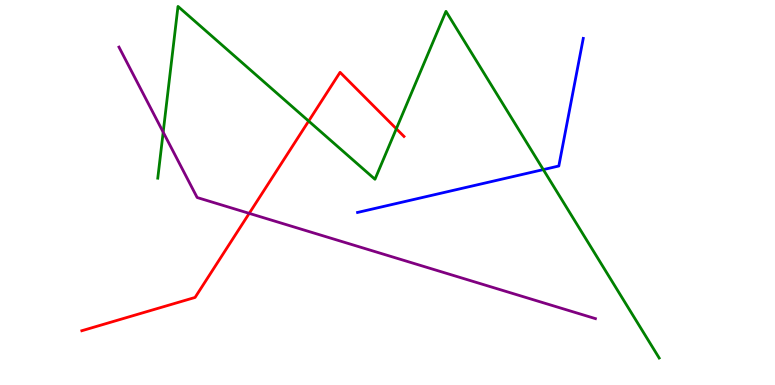[{'lines': ['blue', 'red'], 'intersections': []}, {'lines': ['green', 'red'], 'intersections': [{'x': 3.98, 'y': 6.86}, {'x': 5.11, 'y': 6.66}]}, {'lines': ['purple', 'red'], 'intersections': [{'x': 3.22, 'y': 4.46}]}, {'lines': ['blue', 'green'], 'intersections': [{'x': 7.01, 'y': 5.6}]}, {'lines': ['blue', 'purple'], 'intersections': []}, {'lines': ['green', 'purple'], 'intersections': [{'x': 2.11, 'y': 6.57}]}]